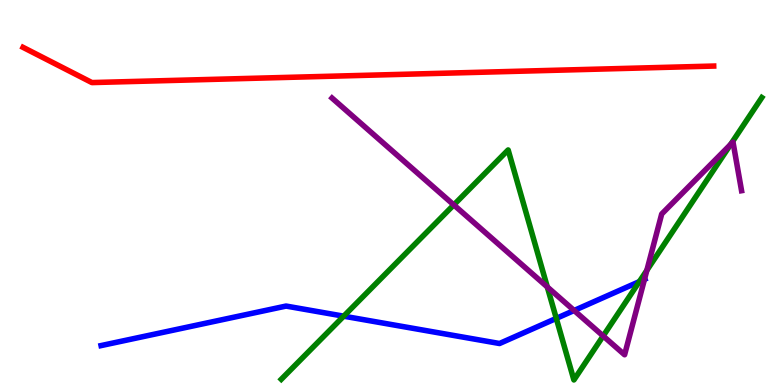[{'lines': ['blue', 'red'], 'intersections': []}, {'lines': ['green', 'red'], 'intersections': []}, {'lines': ['purple', 'red'], 'intersections': []}, {'lines': ['blue', 'green'], 'intersections': [{'x': 4.44, 'y': 1.79}, {'x': 7.18, 'y': 1.73}, {'x': 8.25, 'y': 2.69}]}, {'lines': ['blue', 'purple'], 'intersections': [{'x': 7.41, 'y': 1.94}, {'x': 8.32, 'y': 2.74}]}, {'lines': ['green', 'purple'], 'intersections': [{'x': 5.86, 'y': 4.68}, {'x': 7.06, 'y': 2.55}, {'x': 7.78, 'y': 1.27}, {'x': 8.35, 'y': 2.98}, {'x': 9.43, 'y': 6.25}]}]